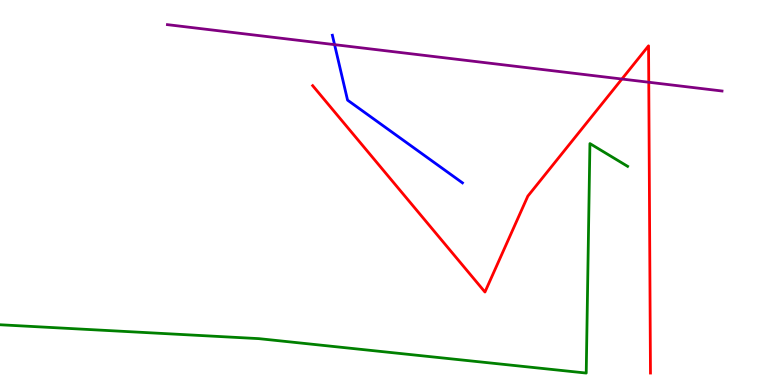[{'lines': ['blue', 'red'], 'intersections': []}, {'lines': ['green', 'red'], 'intersections': []}, {'lines': ['purple', 'red'], 'intersections': [{'x': 8.02, 'y': 7.95}, {'x': 8.37, 'y': 7.86}]}, {'lines': ['blue', 'green'], 'intersections': []}, {'lines': ['blue', 'purple'], 'intersections': [{'x': 4.32, 'y': 8.84}]}, {'lines': ['green', 'purple'], 'intersections': []}]